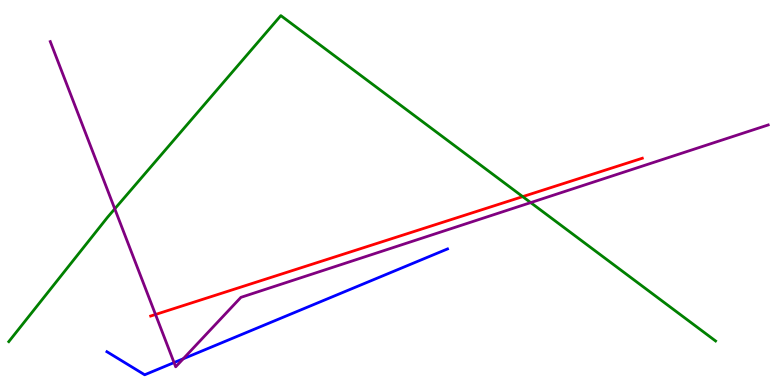[{'lines': ['blue', 'red'], 'intersections': []}, {'lines': ['green', 'red'], 'intersections': [{'x': 6.74, 'y': 4.89}]}, {'lines': ['purple', 'red'], 'intersections': [{'x': 2.01, 'y': 1.83}]}, {'lines': ['blue', 'green'], 'intersections': []}, {'lines': ['blue', 'purple'], 'intersections': [{'x': 2.25, 'y': 0.582}, {'x': 2.36, 'y': 0.682}]}, {'lines': ['green', 'purple'], 'intersections': [{'x': 1.48, 'y': 4.58}, {'x': 6.85, 'y': 4.74}]}]